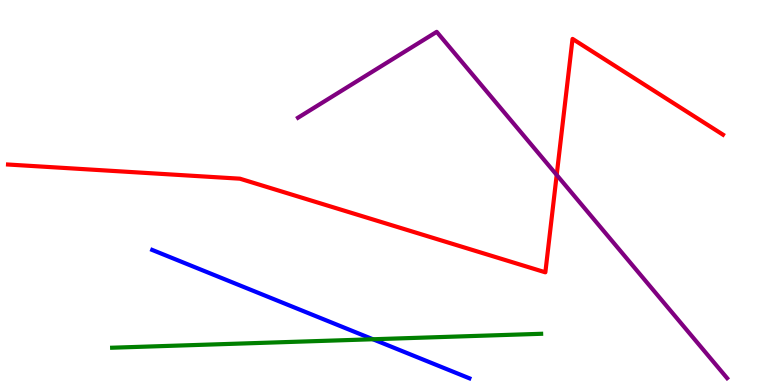[{'lines': ['blue', 'red'], 'intersections': []}, {'lines': ['green', 'red'], 'intersections': []}, {'lines': ['purple', 'red'], 'intersections': [{'x': 7.18, 'y': 5.46}]}, {'lines': ['blue', 'green'], 'intersections': [{'x': 4.81, 'y': 1.19}]}, {'lines': ['blue', 'purple'], 'intersections': []}, {'lines': ['green', 'purple'], 'intersections': []}]